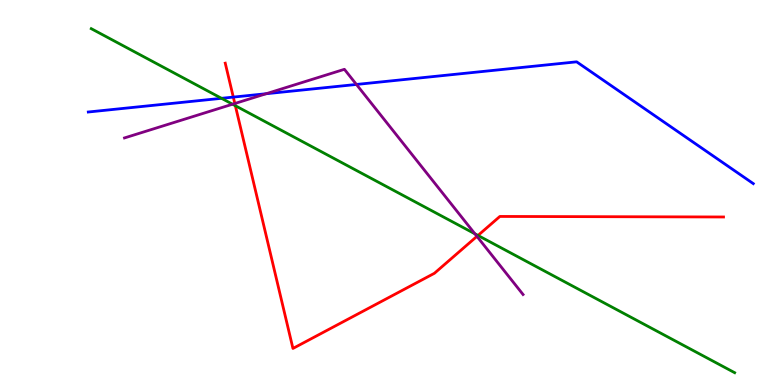[{'lines': ['blue', 'red'], 'intersections': [{'x': 3.01, 'y': 7.48}]}, {'lines': ['green', 'red'], 'intersections': [{'x': 3.04, 'y': 7.25}, {'x': 6.17, 'y': 3.88}]}, {'lines': ['purple', 'red'], 'intersections': [{'x': 3.03, 'y': 7.31}, {'x': 6.15, 'y': 3.86}]}, {'lines': ['blue', 'green'], 'intersections': [{'x': 2.86, 'y': 7.45}]}, {'lines': ['blue', 'purple'], 'intersections': [{'x': 3.43, 'y': 7.57}, {'x': 4.6, 'y': 7.81}]}, {'lines': ['green', 'purple'], 'intersections': [{'x': 3.0, 'y': 7.29}, {'x': 6.13, 'y': 3.93}]}]